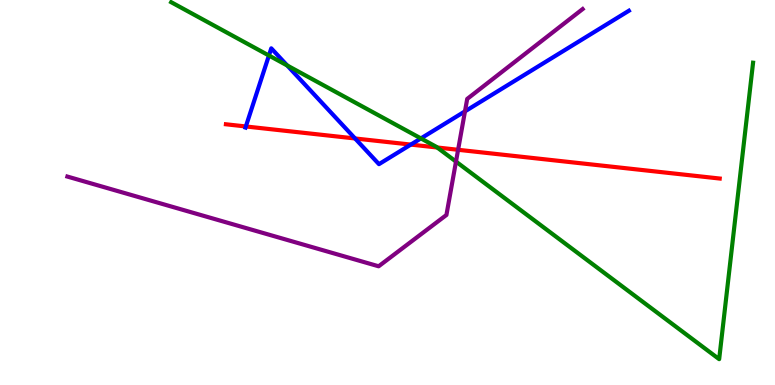[{'lines': ['blue', 'red'], 'intersections': [{'x': 3.17, 'y': 6.72}, {'x': 4.58, 'y': 6.4}, {'x': 5.3, 'y': 6.24}]}, {'lines': ['green', 'red'], 'intersections': [{'x': 5.64, 'y': 6.17}]}, {'lines': ['purple', 'red'], 'intersections': [{'x': 5.91, 'y': 6.11}]}, {'lines': ['blue', 'green'], 'intersections': [{'x': 3.47, 'y': 8.56}, {'x': 3.71, 'y': 8.3}, {'x': 5.43, 'y': 6.41}]}, {'lines': ['blue', 'purple'], 'intersections': [{'x': 6.0, 'y': 7.11}]}, {'lines': ['green', 'purple'], 'intersections': [{'x': 5.88, 'y': 5.8}]}]